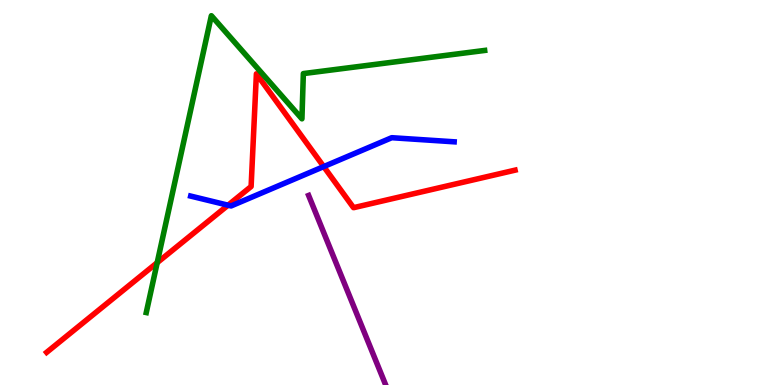[{'lines': ['blue', 'red'], 'intersections': [{'x': 2.94, 'y': 4.67}, {'x': 4.18, 'y': 5.67}]}, {'lines': ['green', 'red'], 'intersections': [{'x': 2.03, 'y': 3.18}]}, {'lines': ['purple', 'red'], 'intersections': []}, {'lines': ['blue', 'green'], 'intersections': []}, {'lines': ['blue', 'purple'], 'intersections': []}, {'lines': ['green', 'purple'], 'intersections': []}]